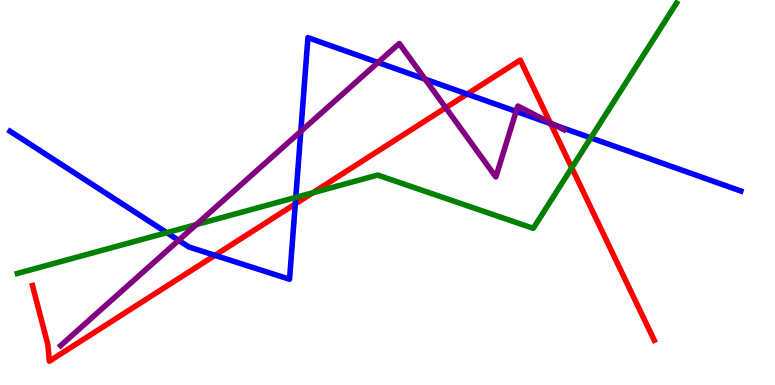[{'lines': ['blue', 'red'], 'intersections': [{'x': 2.77, 'y': 3.37}, {'x': 3.81, 'y': 4.7}, {'x': 6.03, 'y': 7.56}, {'x': 7.11, 'y': 6.79}]}, {'lines': ['green', 'red'], 'intersections': [{'x': 4.04, 'y': 4.99}, {'x': 7.38, 'y': 5.64}]}, {'lines': ['purple', 'red'], 'intersections': [{'x': 5.75, 'y': 7.2}, {'x': 7.1, 'y': 6.81}]}, {'lines': ['blue', 'green'], 'intersections': [{'x': 2.15, 'y': 3.96}, {'x': 3.82, 'y': 4.87}, {'x': 7.62, 'y': 6.42}]}, {'lines': ['blue', 'purple'], 'intersections': [{'x': 2.3, 'y': 3.76}, {'x': 3.88, 'y': 6.59}, {'x': 4.88, 'y': 8.38}, {'x': 5.48, 'y': 7.94}, {'x': 6.66, 'y': 7.11}, {'x': 7.16, 'y': 6.75}]}, {'lines': ['green', 'purple'], 'intersections': [{'x': 2.53, 'y': 4.17}]}]